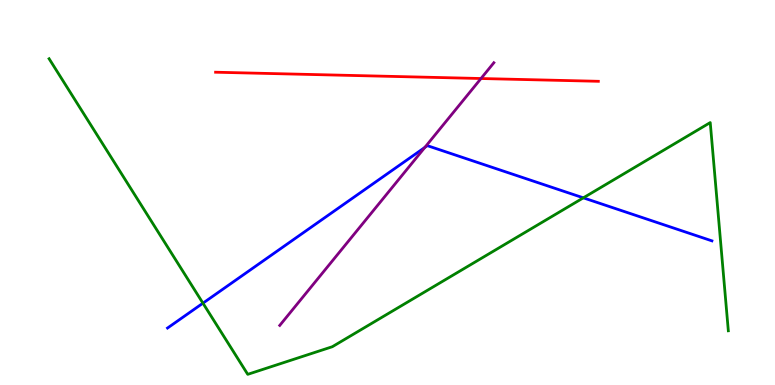[{'lines': ['blue', 'red'], 'intersections': []}, {'lines': ['green', 'red'], 'intersections': []}, {'lines': ['purple', 'red'], 'intersections': [{'x': 6.21, 'y': 7.96}]}, {'lines': ['blue', 'green'], 'intersections': [{'x': 2.62, 'y': 2.13}, {'x': 7.53, 'y': 4.86}]}, {'lines': ['blue', 'purple'], 'intersections': [{'x': 5.48, 'y': 6.17}]}, {'lines': ['green', 'purple'], 'intersections': []}]